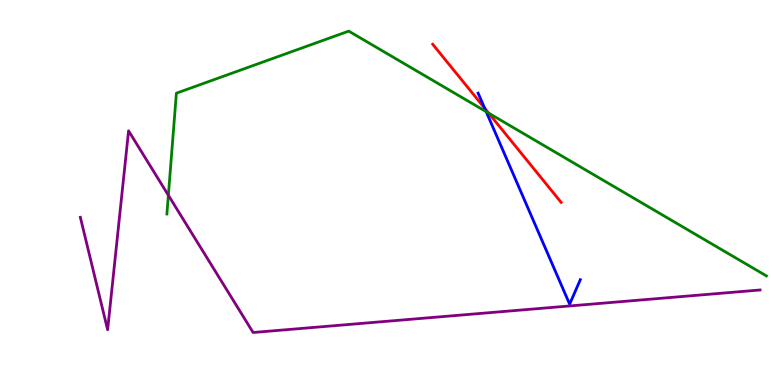[{'lines': ['blue', 'red'], 'intersections': [{'x': 6.25, 'y': 7.19}]}, {'lines': ['green', 'red'], 'intersections': [{'x': 6.31, 'y': 7.06}]}, {'lines': ['purple', 'red'], 'intersections': []}, {'lines': ['blue', 'green'], 'intersections': [{'x': 6.27, 'y': 7.1}]}, {'lines': ['blue', 'purple'], 'intersections': []}, {'lines': ['green', 'purple'], 'intersections': [{'x': 2.17, 'y': 4.93}]}]